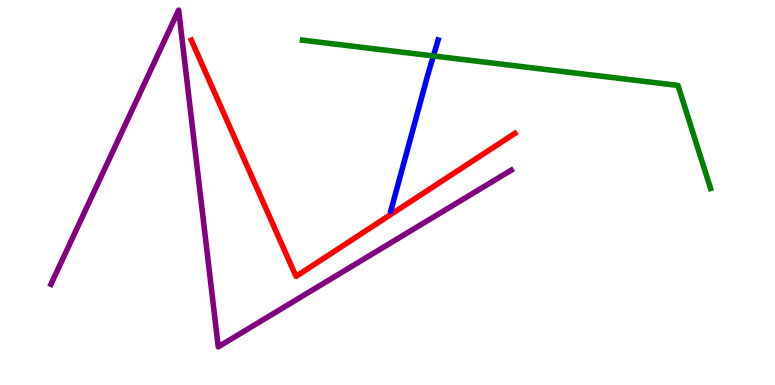[{'lines': ['blue', 'red'], 'intersections': []}, {'lines': ['green', 'red'], 'intersections': []}, {'lines': ['purple', 'red'], 'intersections': []}, {'lines': ['blue', 'green'], 'intersections': [{'x': 5.59, 'y': 8.55}]}, {'lines': ['blue', 'purple'], 'intersections': []}, {'lines': ['green', 'purple'], 'intersections': []}]